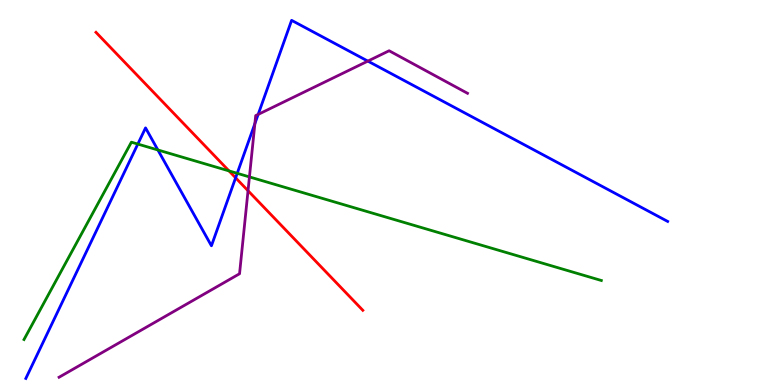[{'lines': ['blue', 'red'], 'intersections': [{'x': 3.04, 'y': 5.38}]}, {'lines': ['green', 'red'], 'intersections': [{'x': 2.95, 'y': 5.56}]}, {'lines': ['purple', 'red'], 'intersections': [{'x': 3.2, 'y': 5.05}]}, {'lines': ['blue', 'green'], 'intersections': [{'x': 1.78, 'y': 6.26}, {'x': 2.04, 'y': 6.1}, {'x': 3.06, 'y': 5.5}]}, {'lines': ['blue', 'purple'], 'intersections': [{'x': 3.29, 'y': 6.79}, {'x': 3.33, 'y': 7.03}, {'x': 4.75, 'y': 8.41}]}, {'lines': ['green', 'purple'], 'intersections': [{'x': 3.22, 'y': 5.4}]}]